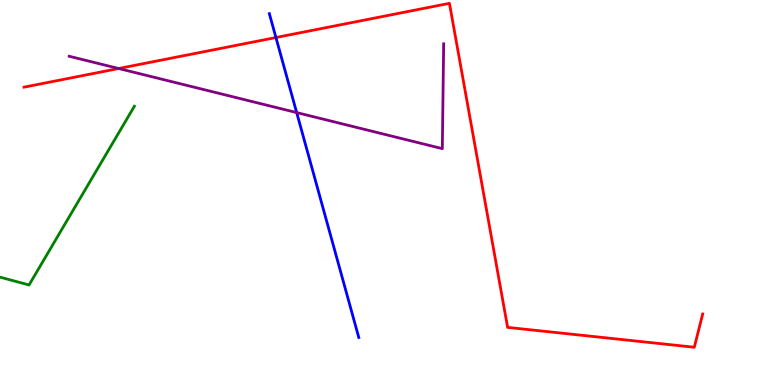[{'lines': ['blue', 'red'], 'intersections': [{'x': 3.56, 'y': 9.03}]}, {'lines': ['green', 'red'], 'intersections': []}, {'lines': ['purple', 'red'], 'intersections': [{'x': 1.53, 'y': 8.22}]}, {'lines': ['blue', 'green'], 'intersections': []}, {'lines': ['blue', 'purple'], 'intersections': [{'x': 3.83, 'y': 7.08}]}, {'lines': ['green', 'purple'], 'intersections': []}]